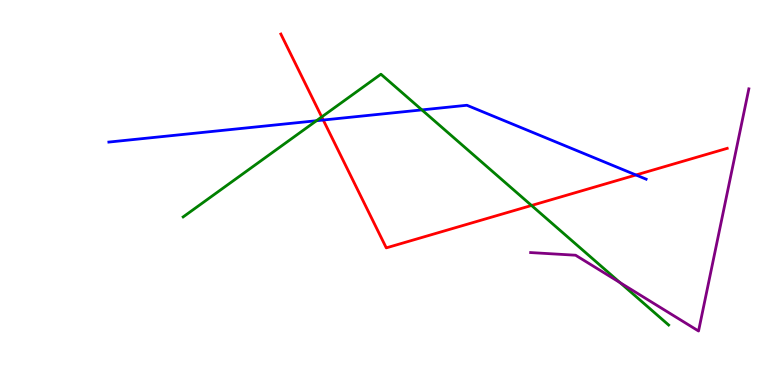[{'lines': ['blue', 'red'], 'intersections': [{'x': 4.17, 'y': 6.88}, {'x': 8.21, 'y': 5.45}]}, {'lines': ['green', 'red'], 'intersections': [{'x': 4.15, 'y': 6.96}, {'x': 6.86, 'y': 4.66}]}, {'lines': ['purple', 'red'], 'intersections': []}, {'lines': ['blue', 'green'], 'intersections': [{'x': 4.08, 'y': 6.86}, {'x': 5.44, 'y': 7.15}]}, {'lines': ['blue', 'purple'], 'intersections': []}, {'lines': ['green', 'purple'], 'intersections': [{'x': 8.0, 'y': 2.66}]}]